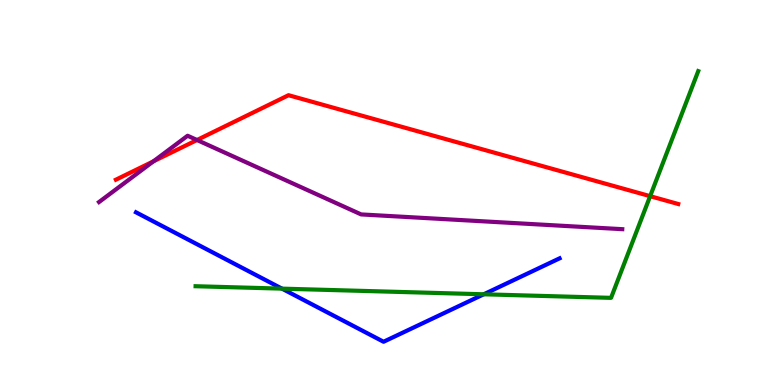[{'lines': ['blue', 'red'], 'intersections': []}, {'lines': ['green', 'red'], 'intersections': [{'x': 8.39, 'y': 4.9}]}, {'lines': ['purple', 'red'], 'intersections': [{'x': 1.98, 'y': 5.81}, {'x': 2.54, 'y': 6.36}]}, {'lines': ['blue', 'green'], 'intersections': [{'x': 3.64, 'y': 2.5}, {'x': 6.24, 'y': 2.36}]}, {'lines': ['blue', 'purple'], 'intersections': []}, {'lines': ['green', 'purple'], 'intersections': []}]